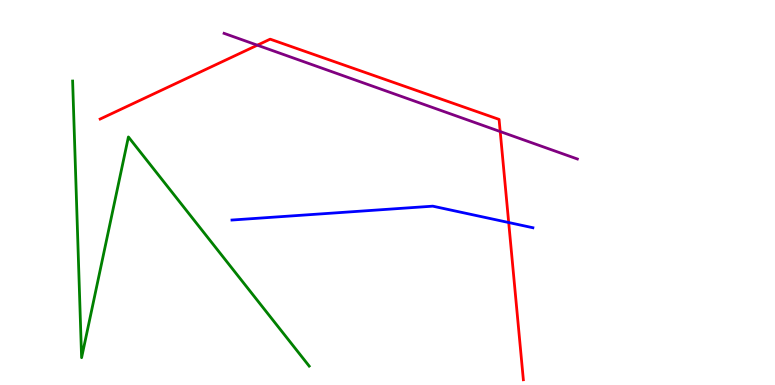[{'lines': ['blue', 'red'], 'intersections': [{'x': 6.56, 'y': 4.22}]}, {'lines': ['green', 'red'], 'intersections': []}, {'lines': ['purple', 'red'], 'intersections': [{'x': 3.32, 'y': 8.83}, {'x': 6.45, 'y': 6.58}]}, {'lines': ['blue', 'green'], 'intersections': []}, {'lines': ['blue', 'purple'], 'intersections': []}, {'lines': ['green', 'purple'], 'intersections': []}]